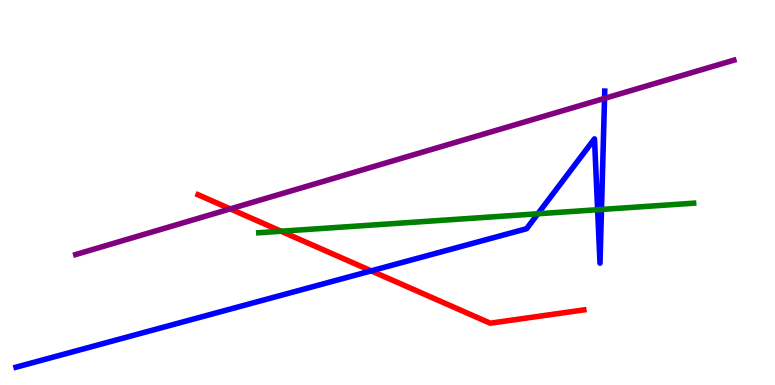[{'lines': ['blue', 'red'], 'intersections': [{'x': 4.79, 'y': 2.96}]}, {'lines': ['green', 'red'], 'intersections': [{'x': 3.63, 'y': 3.99}]}, {'lines': ['purple', 'red'], 'intersections': [{'x': 2.97, 'y': 4.57}]}, {'lines': ['blue', 'green'], 'intersections': [{'x': 6.94, 'y': 4.45}, {'x': 7.71, 'y': 4.55}, {'x': 7.76, 'y': 4.56}]}, {'lines': ['blue', 'purple'], 'intersections': [{'x': 7.8, 'y': 7.44}]}, {'lines': ['green', 'purple'], 'intersections': []}]